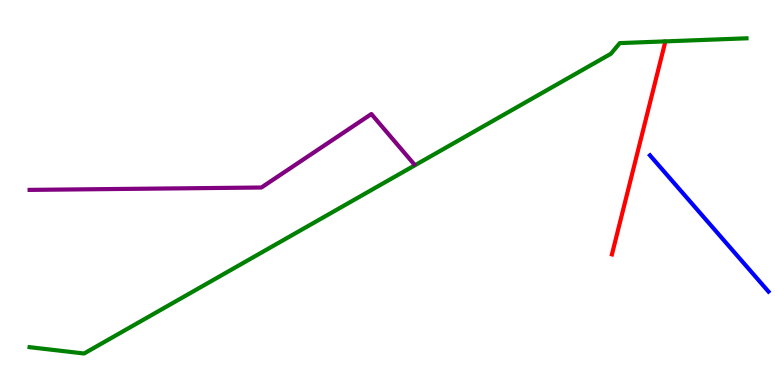[{'lines': ['blue', 'red'], 'intersections': []}, {'lines': ['green', 'red'], 'intersections': []}, {'lines': ['purple', 'red'], 'intersections': []}, {'lines': ['blue', 'green'], 'intersections': []}, {'lines': ['blue', 'purple'], 'intersections': []}, {'lines': ['green', 'purple'], 'intersections': []}]